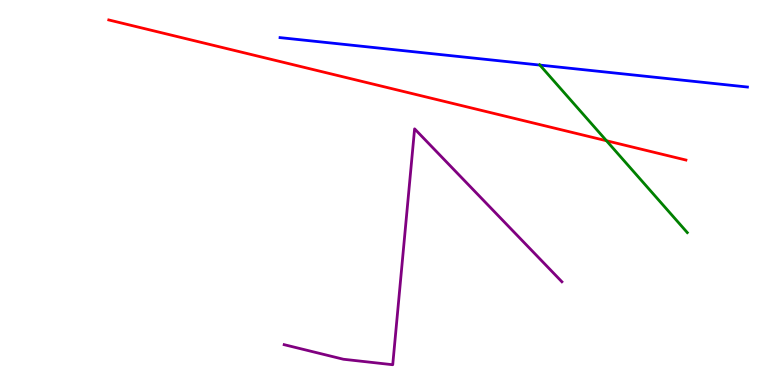[{'lines': ['blue', 'red'], 'intersections': []}, {'lines': ['green', 'red'], 'intersections': [{'x': 7.83, 'y': 6.34}]}, {'lines': ['purple', 'red'], 'intersections': []}, {'lines': ['blue', 'green'], 'intersections': [{'x': 6.97, 'y': 8.31}]}, {'lines': ['blue', 'purple'], 'intersections': []}, {'lines': ['green', 'purple'], 'intersections': []}]